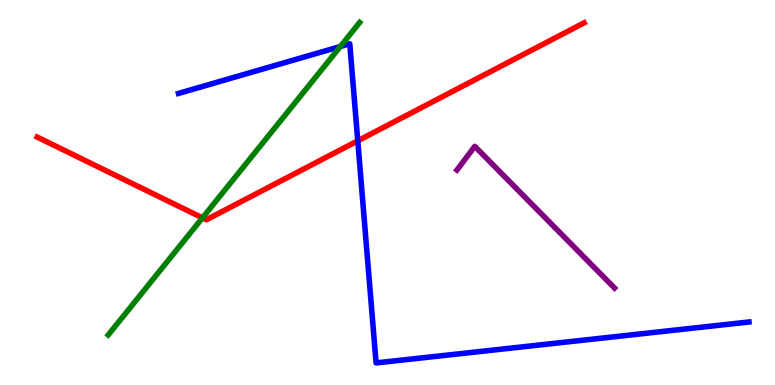[{'lines': ['blue', 'red'], 'intersections': [{'x': 4.62, 'y': 6.34}]}, {'lines': ['green', 'red'], 'intersections': [{'x': 2.61, 'y': 4.34}]}, {'lines': ['purple', 'red'], 'intersections': []}, {'lines': ['blue', 'green'], 'intersections': [{'x': 4.39, 'y': 8.79}]}, {'lines': ['blue', 'purple'], 'intersections': []}, {'lines': ['green', 'purple'], 'intersections': []}]